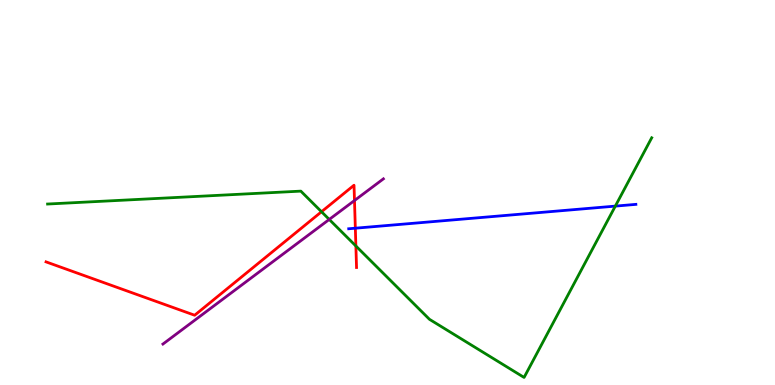[{'lines': ['blue', 'red'], 'intersections': [{'x': 4.58, 'y': 4.07}]}, {'lines': ['green', 'red'], 'intersections': [{'x': 4.15, 'y': 4.5}, {'x': 4.59, 'y': 3.61}]}, {'lines': ['purple', 'red'], 'intersections': [{'x': 4.57, 'y': 4.79}]}, {'lines': ['blue', 'green'], 'intersections': [{'x': 7.94, 'y': 4.65}]}, {'lines': ['blue', 'purple'], 'intersections': []}, {'lines': ['green', 'purple'], 'intersections': [{'x': 4.25, 'y': 4.3}]}]